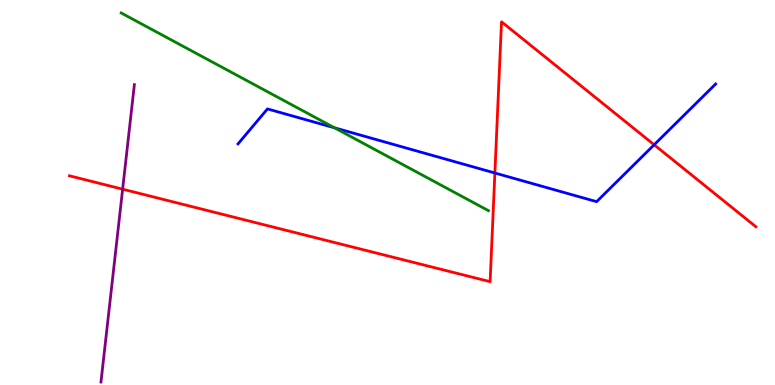[{'lines': ['blue', 'red'], 'intersections': [{'x': 6.39, 'y': 5.51}, {'x': 8.44, 'y': 6.24}]}, {'lines': ['green', 'red'], 'intersections': []}, {'lines': ['purple', 'red'], 'intersections': [{'x': 1.58, 'y': 5.09}]}, {'lines': ['blue', 'green'], 'intersections': [{'x': 4.32, 'y': 6.68}]}, {'lines': ['blue', 'purple'], 'intersections': []}, {'lines': ['green', 'purple'], 'intersections': []}]